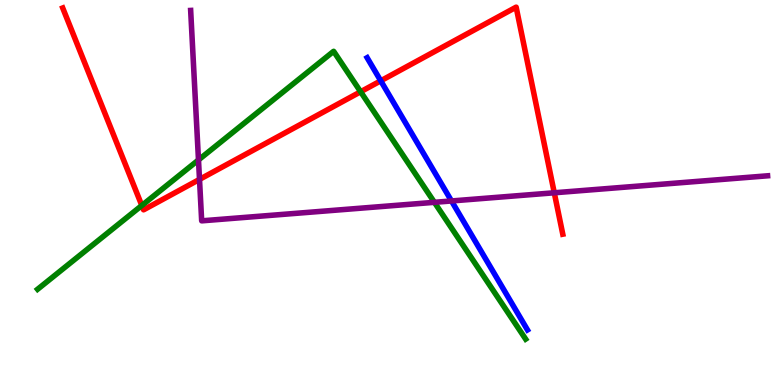[{'lines': ['blue', 'red'], 'intersections': [{'x': 4.91, 'y': 7.9}]}, {'lines': ['green', 'red'], 'intersections': [{'x': 1.83, 'y': 4.66}, {'x': 4.65, 'y': 7.62}]}, {'lines': ['purple', 'red'], 'intersections': [{'x': 2.57, 'y': 5.34}, {'x': 7.15, 'y': 4.99}]}, {'lines': ['blue', 'green'], 'intersections': []}, {'lines': ['blue', 'purple'], 'intersections': [{'x': 5.83, 'y': 4.78}]}, {'lines': ['green', 'purple'], 'intersections': [{'x': 2.56, 'y': 5.85}, {'x': 5.61, 'y': 4.74}]}]